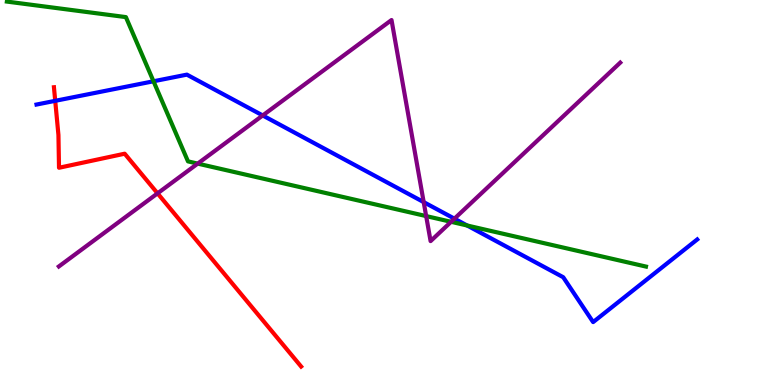[{'lines': ['blue', 'red'], 'intersections': [{'x': 0.713, 'y': 7.38}]}, {'lines': ['green', 'red'], 'intersections': []}, {'lines': ['purple', 'red'], 'intersections': [{'x': 2.03, 'y': 4.98}]}, {'lines': ['blue', 'green'], 'intersections': [{'x': 1.98, 'y': 7.89}, {'x': 6.03, 'y': 4.14}]}, {'lines': ['blue', 'purple'], 'intersections': [{'x': 3.39, 'y': 7.0}, {'x': 5.47, 'y': 4.75}, {'x': 5.86, 'y': 4.32}]}, {'lines': ['green', 'purple'], 'intersections': [{'x': 2.55, 'y': 5.75}, {'x': 5.5, 'y': 4.39}, {'x': 5.82, 'y': 4.24}]}]